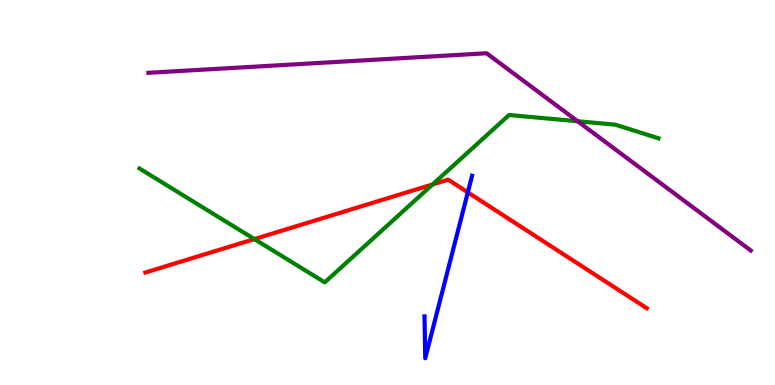[{'lines': ['blue', 'red'], 'intersections': [{'x': 6.04, 'y': 5.0}]}, {'lines': ['green', 'red'], 'intersections': [{'x': 3.28, 'y': 3.79}, {'x': 5.58, 'y': 5.21}]}, {'lines': ['purple', 'red'], 'intersections': []}, {'lines': ['blue', 'green'], 'intersections': []}, {'lines': ['blue', 'purple'], 'intersections': []}, {'lines': ['green', 'purple'], 'intersections': [{'x': 7.45, 'y': 6.85}]}]